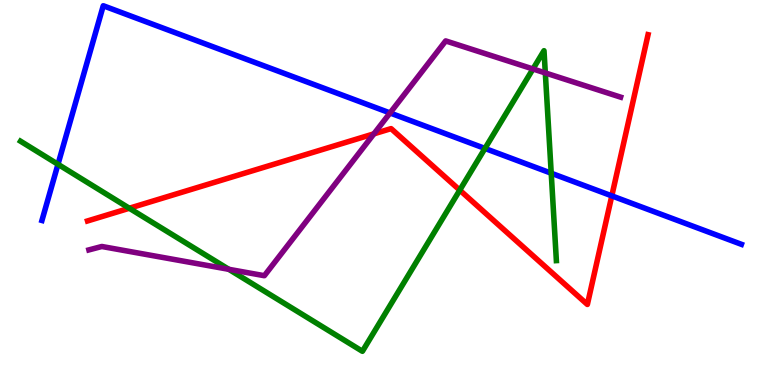[{'lines': ['blue', 'red'], 'intersections': [{'x': 7.89, 'y': 4.91}]}, {'lines': ['green', 'red'], 'intersections': [{'x': 1.67, 'y': 4.59}, {'x': 5.93, 'y': 5.06}]}, {'lines': ['purple', 'red'], 'intersections': [{'x': 4.82, 'y': 6.52}]}, {'lines': ['blue', 'green'], 'intersections': [{'x': 0.748, 'y': 5.73}, {'x': 6.26, 'y': 6.14}, {'x': 7.11, 'y': 5.5}]}, {'lines': ['blue', 'purple'], 'intersections': [{'x': 5.03, 'y': 7.07}]}, {'lines': ['green', 'purple'], 'intersections': [{'x': 2.95, 'y': 3.0}, {'x': 6.88, 'y': 8.21}, {'x': 7.04, 'y': 8.11}]}]